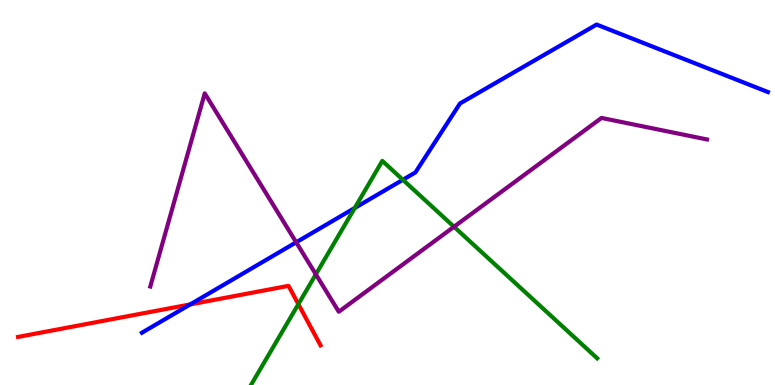[{'lines': ['blue', 'red'], 'intersections': [{'x': 2.45, 'y': 2.09}]}, {'lines': ['green', 'red'], 'intersections': [{'x': 3.85, 'y': 2.1}]}, {'lines': ['purple', 'red'], 'intersections': []}, {'lines': ['blue', 'green'], 'intersections': [{'x': 4.58, 'y': 4.6}, {'x': 5.2, 'y': 5.33}]}, {'lines': ['blue', 'purple'], 'intersections': [{'x': 3.82, 'y': 3.71}]}, {'lines': ['green', 'purple'], 'intersections': [{'x': 4.08, 'y': 2.87}, {'x': 5.86, 'y': 4.11}]}]